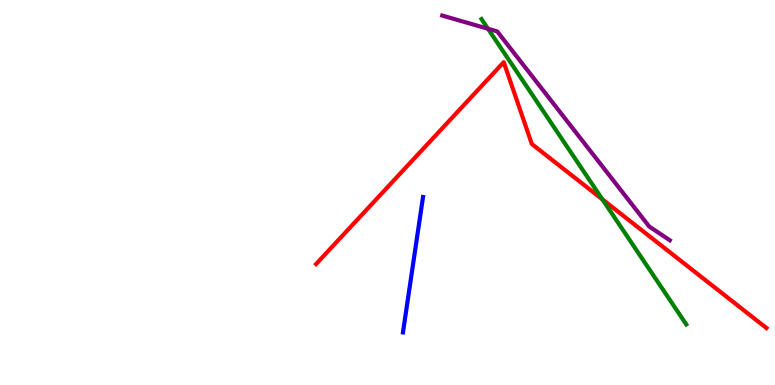[{'lines': ['blue', 'red'], 'intersections': []}, {'lines': ['green', 'red'], 'intersections': [{'x': 7.77, 'y': 4.82}]}, {'lines': ['purple', 'red'], 'intersections': []}, {'lines': ['blue', 'green'], 'intersections': []}, {'lines': ['blue', 'purple'], 'intersections': []}, {'lines': ['green', 'purple'], 'intersections': [{'x': 6.3, 'y': 9.25}]}]